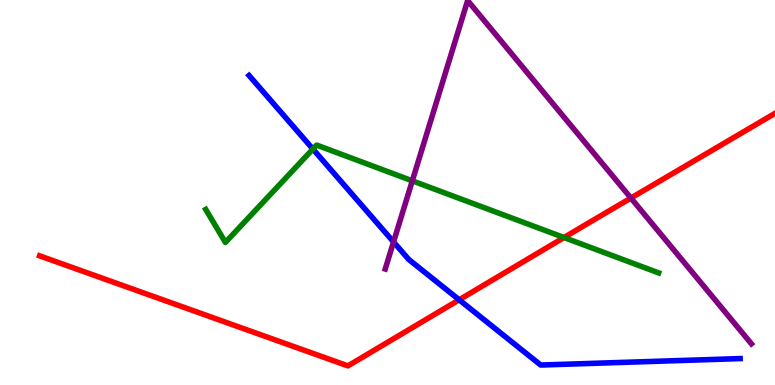[{'lines': ['blue', 'red'], 'intersections': [{'x': 5.92, 'y': 2.21}]}, {'lines': ['green', 'red'], 'intersections': [{'x': 7.28, 'y': 3.83}]}, {'lines': ['purple', 'red'], 'intersections': [{'x': 8.14, 'y': 4.86}]}, {'lines': ['blue', 'green'], 'intersections': [{'x': 4.04, 'y': 6.13}]}, {'lines': ['blue', 'purple'], 'intersections': [{'x': 5.08, 'y': 3.72}]}, {'lines': ['green', 'purple'], 'intersections': [{'x': 5.32, 'y': 5.3}]}]